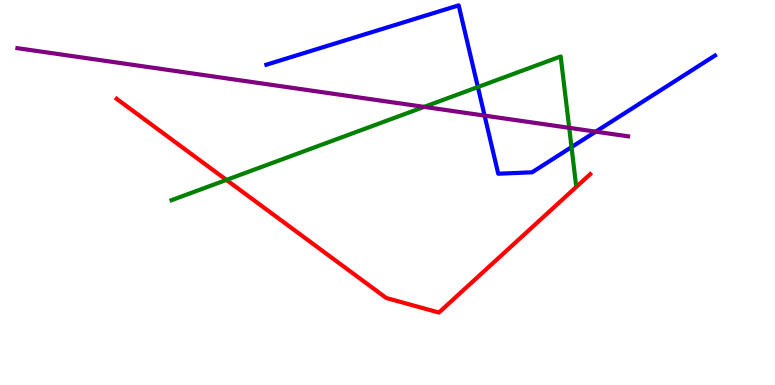[{'lines': ['blue', 'red'], 'intersections': []}, {'lines': ['green', 'red'], 'intersections': [{'x': 2.92, 'y': 5.33}]}, {'lines': ['purple', 'red'], 'intersections': []}, {'lines': ['blue', 'green'], 'intersections': [{'x': 6.17, 'y': 7.74}, {'x': 7.37, 'y': 6.18}]}, {'lines': ['blue', 'purple'], 'intersections': [{'x': 6.25, 'y': 7.0}, {'x': 7.69, 'y': 6.58}]}, {'lines': ['green', 'purple'], 'intersections': [{'x': 5.47, 'y': 7.22}, {'x': 7.34, 'y': 6.68}]}]